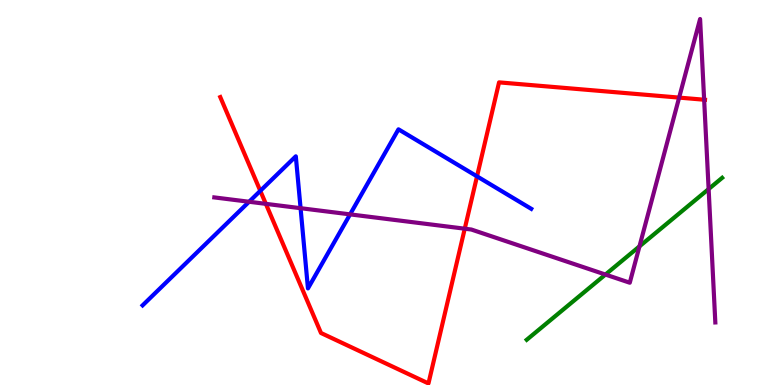[{'lines': ['blue', 'red'], 'intersections': [{'x': 3.36, 'y': 5.04}, {'x': 6.16, 'y': 5.42}]}, {'lines': ['green', 'red'], 'intersections': []}, {'lines': ['purple', 'red'], 'intersections': [{'x': 3.43, 'y': 4.71}, {'x': 6.0, 'y': 4.06}, {'x': 8.76, 'y': 7.46}, {'x': 9.09, 'y': 7.41}]}, {'lines': ['blue', 'green'], 'intersections': []}, {'lines': ['blue', 'purple'], 'intersections': [{'x': 3.21, 'y': 4.76}, {'x': 3.88, 'y': 4.59}, {'x': 4.52, 'y': 4.43}]}, {'lines': ['green', 'purple'], 'intersections': [{'x': 7.81, 'y': 2.87}, {'x': 8.25, 'y': 3.6}, {'x': 9.14, 'y': 5.09}]}]